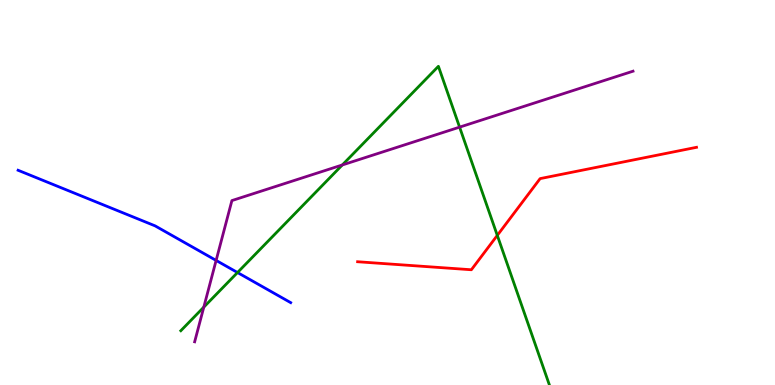[{'lines': ['blue', 'red'], 'intersections': []}, {'lines': ['green', 'red'], 'intersections': [{'x': 6.42, 'y': 3.89}]}, {'lines': ['purple', 'red'], 'intersections': []}, {'lines': ['blue', 'green'], 'intersections': [{'x': 3.06, 'y': 2.92}]}, {'lines': ['blue', 'purple'], 'intersections': [{'x': 2.79, 'y': 3.24}]}, {'lines': ['green', 'purple'], 'intersections': [{'x': 2.63, 'y': 2.02}, {'x': 4.42, 'y': 5.72}, {'x': 5.93, 'y': 6.7}]}]